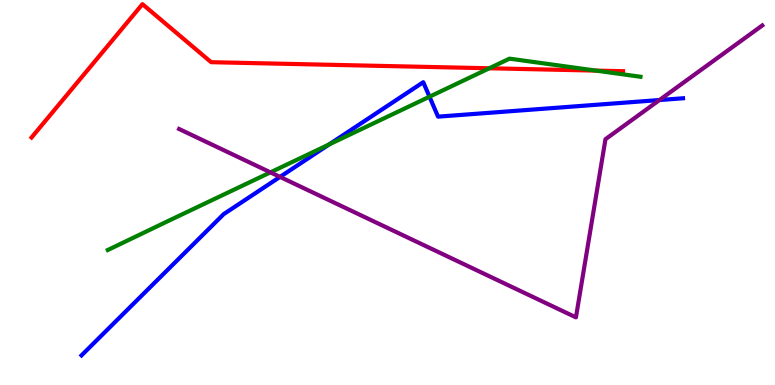[{'lines': ['blue', 'red'], 'intersections': []}, {'lines': ['green', 'red'], 'intersections': [{'x': 6.31, 'y': 8.23}, {'x': 7.69, 'y': 8.17}]}, {'lines': ['purple', 'red'], 'intersections': []}, {'lines': ['blue', 'green'], 'intersections': [{'x': 4.25, 'y': 6.25}, {'x': 5.54, 'y': 7.49}]}, {'lines': ['blue', 'purple'], 'intersections': [{'x': 3.61, 'y': 5.41}, {'x': 8.51, 'y': 7.4}]}, {'lines': ['green', 'purple'], 'intersections': [{'x': 3.49, 'y': 5.52}]}]